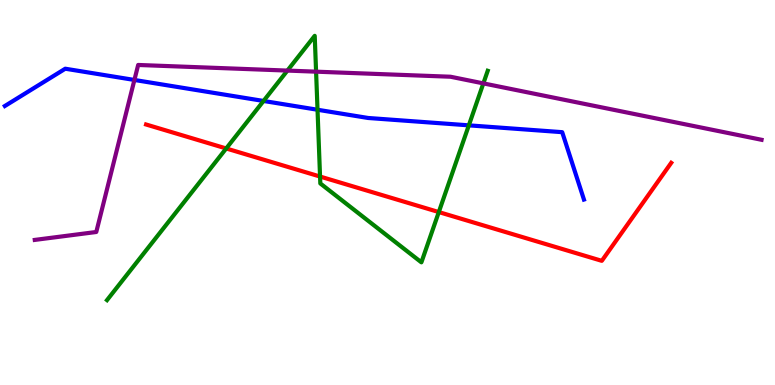[{'lines': ['blue', 'red'], 'intersections': []}, {'lines': ['green', 'red'], 'intersections': [{'x': 2.92, 'y': 6.14}, {'x': 4.13, 'y': 5.41}, {'x': 5.66, 'y': 4.49}]}, {'lines': ['purple', 'red'], 'intersections': []}, {'lines': ['blue', 'green'], 'intersections': [{'x': 3.4, 'y': 7.38}, {'x': 4.1, 'y': 7.15}, {'x': 6.05, 'y': 6.74}]}, {'lines': ['blue', 'purple'], 'intersections': [{'x': 1.73, 'y': 7.92}]}, {'lines': ['green', 'purple'], 'intersections': [{'x': 3.71, 'y': 8.17}, {'x': 4.08, 'y': 8.14}, {'x': 6.24, 'y': 7.83}]}]